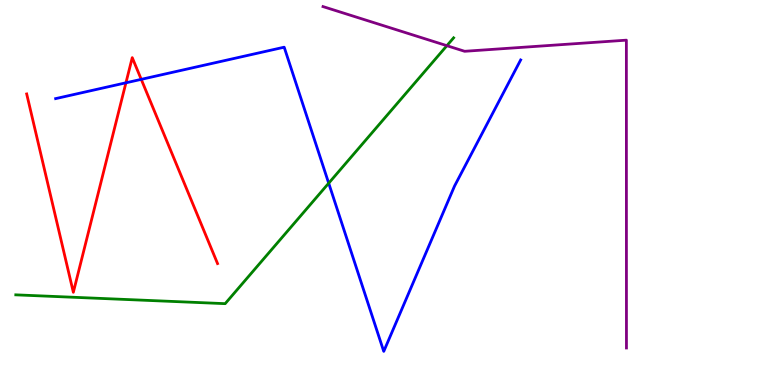[{'lines': ['blue', 'red'], 'intersections': [{'x': 1.62, 'y': 7.85}, {'x': 1.82, 'y': 7.94}]}, {'lines': ['green', 'red'], 'intersections': []}, {'lines': ['purple', 'red'], 'intersections': []}, {'lines': ['blue', 'green'], 'intersections': [{'x': 4.24, 'y': 5.24}]}, {'lines': ['blue', 'purple'], 'intersections': []}, {'lines': ['green', 'purple'], 'intersections': [{'x': 5.77, 'y': 8.81}]}]